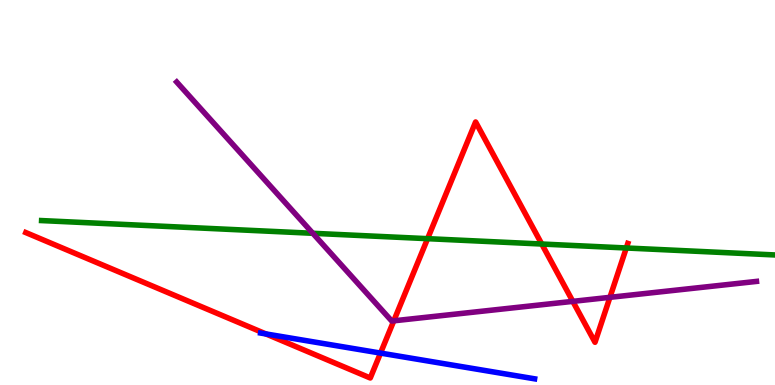[{'lines': ['blue', 'red'], 'intersections': [{'x': 3.43, 'y': 1.33}, {'x': 4.91, 'y': 0.829}]}, {'lines': ['green', 'red'], 'intersections': [{'x': 5.52, 'y': 3.8}, {'x': 6.99, 'y': 3.66}, {'x': 8.08, 'y': 3.56}]}, {'lines': ['purple', 'red'], 'intersections': [{'x': 5.08, 'y': 1.67}, {'x': 7.39, 'y': 2.17}, {'x': 7.87, 'y': 2.28}]}, {'lines': ['blue', 'green'], 'intersections': []}, {'lines': ['blue', 'purple'], 'intersections': []}, {'lines': ['green', 'purple'], 'intersections': [{'x': 4.04, 'y': 3.94}]}]